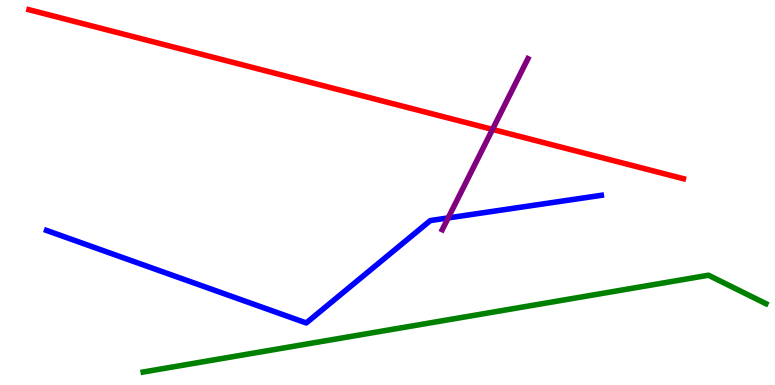[{'lines': ['blue', 'red'], 'intersections': []}, {'lines': ['green', 'red'], 'intersections': []}, {'lines': ['purple', 'red'], 'intersections': [{'x': 6.35, 'y': 6.64}]}, {'lines': ['blue', 'green'], 'intersections': []}, {'lines': ['blue', 'purple'], 'intersections': [{'x': 5.78, 'y': 4.34}]}, {'lines': ['green', 'purple'], 'intersections': []}]